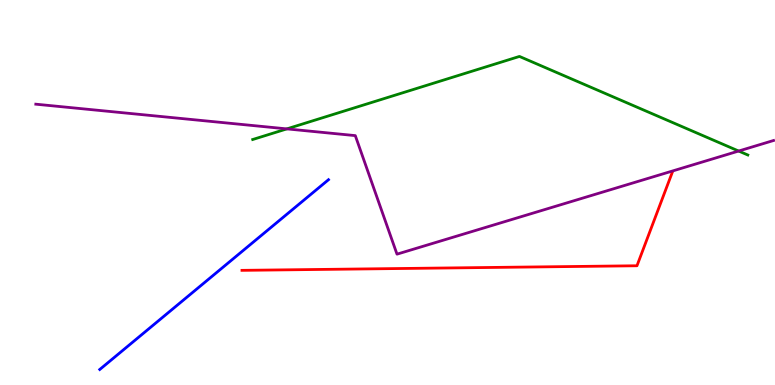[{'lines': ['blue', 'red'], 'intersections': []}, {'lines': ['green', 'red'], 'intersections': []}, {'lines': ['purple', 'red'], 'intersections': []}, {'lines': ['blue', 'green'], 'intersections': []}, {'lines': ['blue', 'purple'], 'intersections': []}, {'lines': ['green', 'purple'], 'intersections': [{'x': 3.7, 'y': 6.65}, {'x': 9.53, 'y': 6.08}]}]